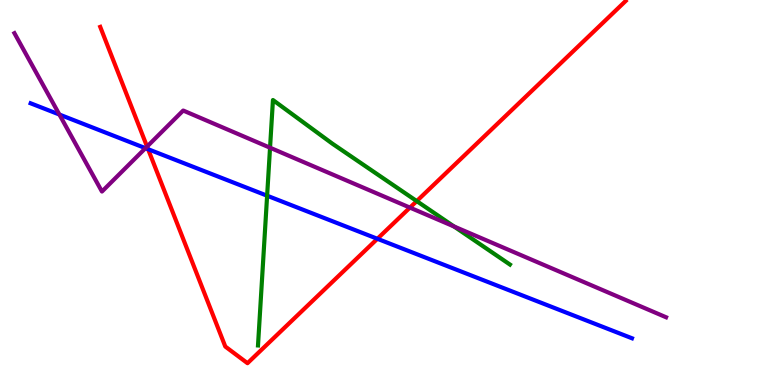[{'lines': ['blue', 'red'], 'intersections': [{'x': 1.91, 'y': 6.12}, {'x': 4.87, 'y': 3.8}]}, {'lines': ['green', 'red'], 'intersections': [{'x': 5.38, 'y': 4.78}]}, {'lines': ['purple', 'red'], 'intersections': [{'x': 1.9, 'y': 6.19}, {'x': 5.29, 'y': 4.61}]}, {'lines': ['blue', 'green'], 'intersections': [{'x': 3.45, 'y': 4.92}]}, {'lines': ['blue', 'purple'], 'intersections': [{'x': 0.766, 'y': 7.03}, {'x': 1.88, 'y': 6.15}]}, {'lines': ['green', 'purple'], 'intersections': [{'x': 3.48, 'y': 6.16}, {'x': 5.86, 'y': 4.12}]}]